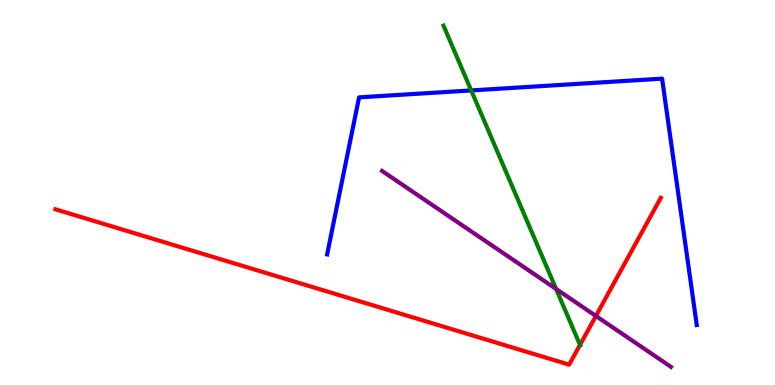[{'lines': ['blue', 'red'], 'intersections': []}, {'lines': ['green', 'red'], 'intersections': [{'x': 7.48, 'y': 1.04}]}, {'lines': ['purple', 'red'], 'intersections': [{'x': 7.69, 'y': 1.79}]}, {'lines': ['blue', 'green'], 'intersections': [{'x': 6.08, 'y': 7.65}]}, {'lines': ['blue', 'purple'], 'intersections': []}, {'lines': ['green', 'purple'], 'intersections': [{'x': 7.18, 'y': 2.49}]}]